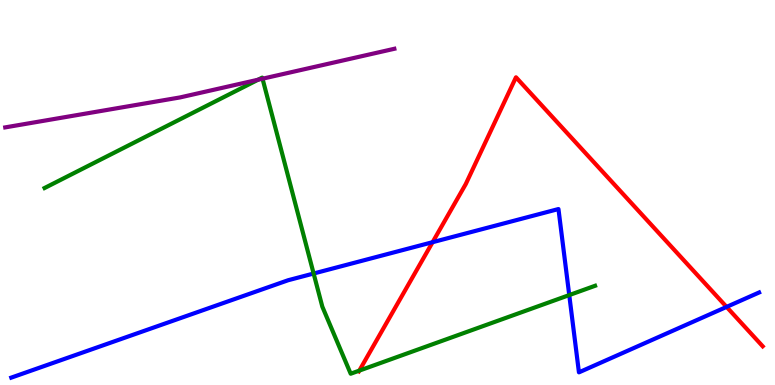[{'lines': ['blue', 'red'], 'intersections': [{'x': 5.58, 'y': 3.71}, {'x': 9.38, 'y': 2.03}]}, {'lines': ['green', 'red'], 'intersections': [{'x': 4.64, 'y': 0.373}]}, {'lines': ['purple', 'red'], 'intersections': []}, {'lines': ['blue', 'green'], 'intersections': [{'x': 4.05, 'y': 2.9}, {'x': 7.35, 'y': 2.34}]}, {'lines': ['blue', 'purple'], 'intersections': []}, {'lines': ['green', 'purple'], 'intersections': [{'x': 3.33, 'y': 7.93}, {'x': 3.39, 'y': 7.96}]}]